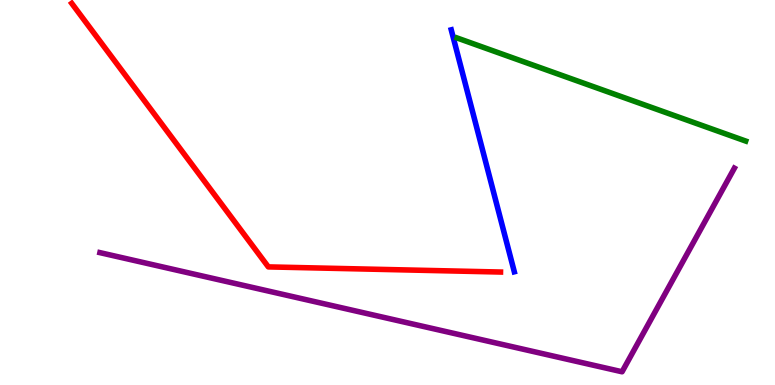[{'lines': ['blue', 'red'], 'intersections': []}, {'lines': ['green', 'red'], 'intersections': []}, {'lines': ['purple', 'red'], 'intersections': []}, {'lines': ['blue', 'green'], 'intersections': []}, {'lines': ['blue', 'purple'], 'intersections': []}, {'lines': ['green', 'purple'], 'intersections': []}]